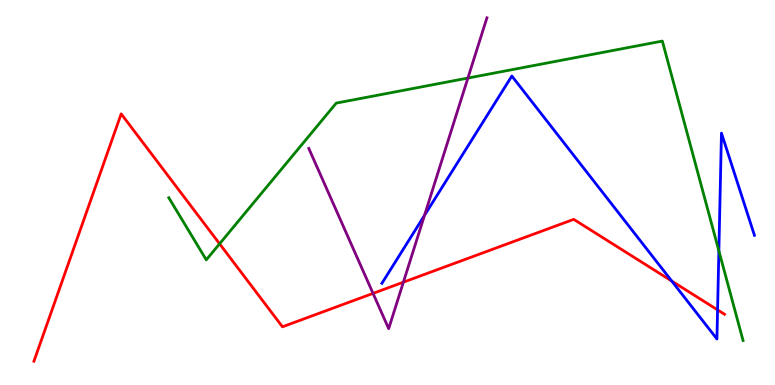[{'lines': ['blue', 'red'], 'intersections': [{'x': 8.67, 'y': 2.7}, {'x': 9.26, 'y': 1.95}]}, {'lines': ['green', 'red'], 'intersections': [{'x': 2.83, 'y': 3.67}]}, {'lines': ['purple', 'red'], 'intersections': [{'x': 4.81, 'y': 2.38}, {'x': 5.2, 'y': 2.67}]}, {'lines': ['blue', 'green'], 'intersections': [{'x': 9.28, 'y': 3.49}]}, {'lines': ['blue', 'purple'], 'intersections': [{'x': 5.48, 'y': 4.41}]}, {'lines': ['green', 'purple'], 'intersections': [{'x': 6.04, 'y': 7.97}]}]